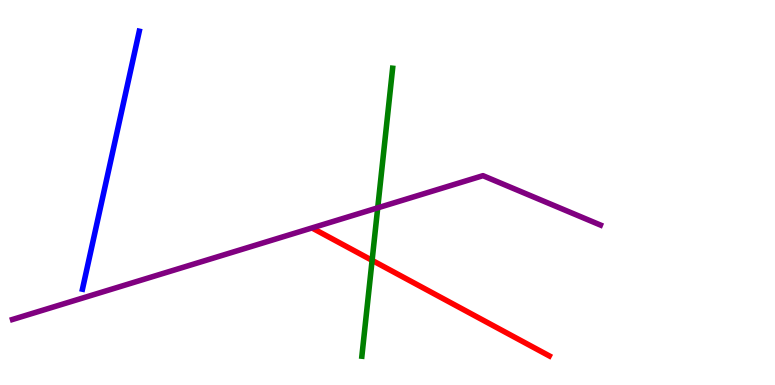[{'lines': ['blue', 'red'], 'intersections': []}, {'lines': ['green', 'red'], 'intersections': [{'x': 4.8, 'y': 3.24}]}, {'lines': ['purple', 'red'], 'intersections': []}, {'lines': ['blue', 'green'], 'intersections': []}, {'lines': ['blue', 'purple'], 'intersections': []}, {'lines': ['green', 'purple'], 'intersections': [{'x': 4.87, 'y': 4.6}]}]